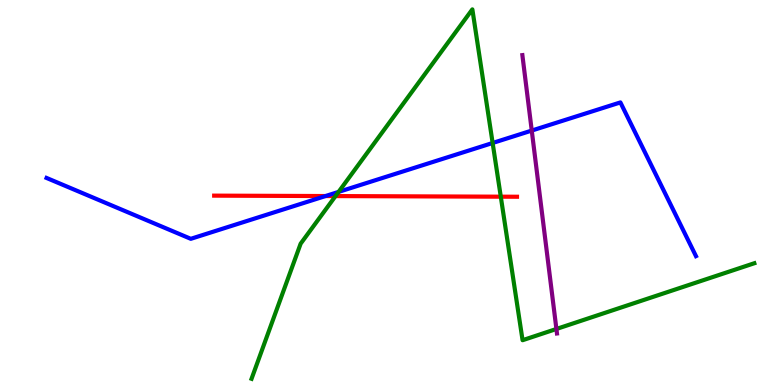[{'lines': ['blue', 'red'], 'intersections': [{'x': 4.2, 'y': 4.91}]}, {'lines': ['green', 'red'], 'intersections': [{'x': 4.33, 'y': 4.91}, {'x': 6.46, 'y': 4.89}]}, {'lines': ['purple', 'red'], 'intersections': []}, {'lines': ['blue', 'green'], 'intersections': [{'x': 4.37, 'y': 5.02}, {'x': 6.36, 'y': 6.29}]}, {'lines': ['blue', 'purple'], 'intersections': [{'x': 6.86, 'y': 6.61}]}, {'lines': ['green', 'purple'], 'intersections': [{'x': 7.18, 'y': 1.46}]}]